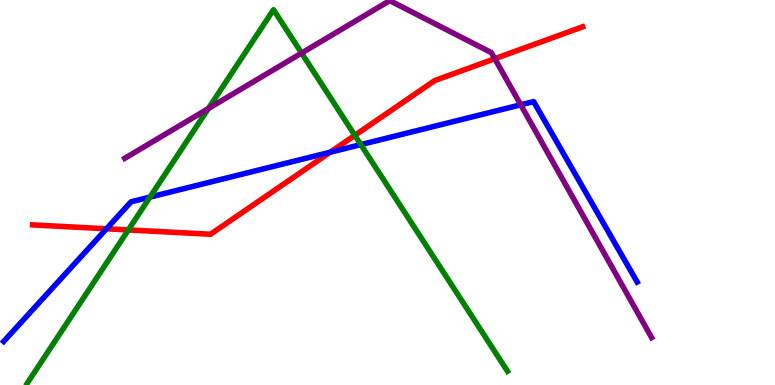[{'lines': ['blue', 'red'], 'intersections': [{'x': 1.37, 'y': 4.06}, {'x': 4.26, 'y': 6.05}]}, {'lines': ['green', 'red'], 'intersections': [{'x': 1.66, 'y': 4.03}, {'x': 4.58, 'y': 6.48}]}, {'lines': ['purple', 'red'], 'intersections': [{'x': 6.38, 'y': 8.47}]}, {'lines': ['blue', 'green'], 'intersections': [{'x': 1.94, 'y': 4.88}, {'x': 4.66, 'y': 6.24}]}, {'lines': ['blue', 'purple'], 'intersections': [{'x': 6.72, 'y': 7.28}]}, {'lines': ['green', 'purple'], 'intersections': [{'x': 2.69, 'y': 7.18}, {'x': 3.89, 'y': 8.62}]}]